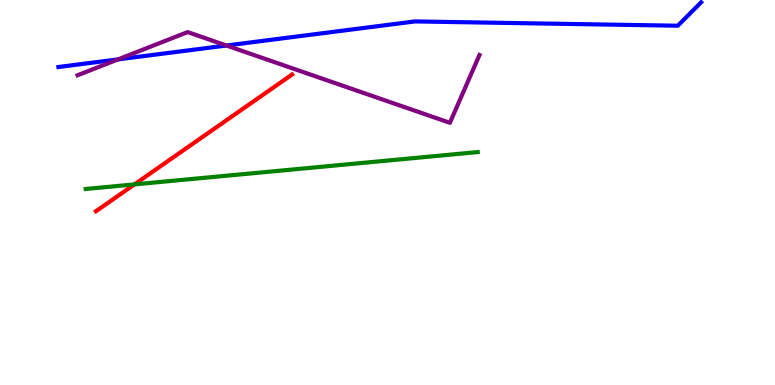[{'lines': ['blue', 'red'], 'intersections': []}, {'lines': ['green', 'red'], 'intersections': [{'x': 1.74, 'y': 5.21}]}, {'lines': ['purple', 'red'], 'intersections': []}, {'lines': ['blue', 'green'], 'intersections': []}, {'lines': ['blue', 'purple'], 'intersections': [{'x': 1.52, 'y': 8.46}, {'x': 2.92, 'y': 8.82}]}, {'lines': ['green', 'purple'], 'intersections': []}]